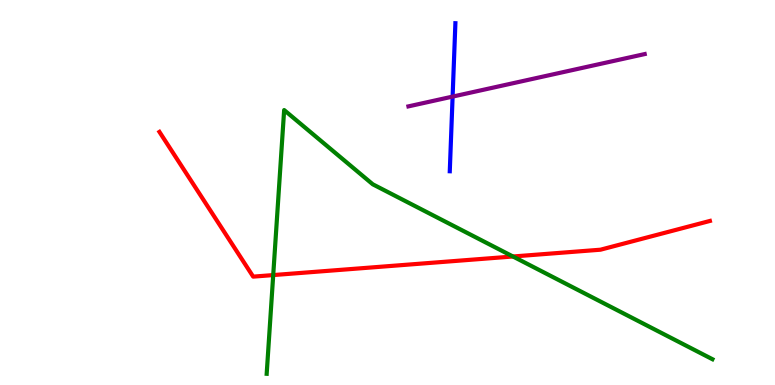[{'lines': ['blue', 'red'], 'intersections': []}, {'lines': ['green', 'red'], 'intersections': [{'x': 3.53, 'y': 2.86}, {'x': 6.62, 'y': 3.34}]}, {'lines': ['purple', 'red'], 'intersections': []}, {'lines': ['blue', 'green'], 'intersections': []}, {'lines': ['blue', 'purple'], 'intersections': [{'x': 5.84, 'y': 7.49}]}, {'lines': ['green', 'purple'], 'intersections': []}]